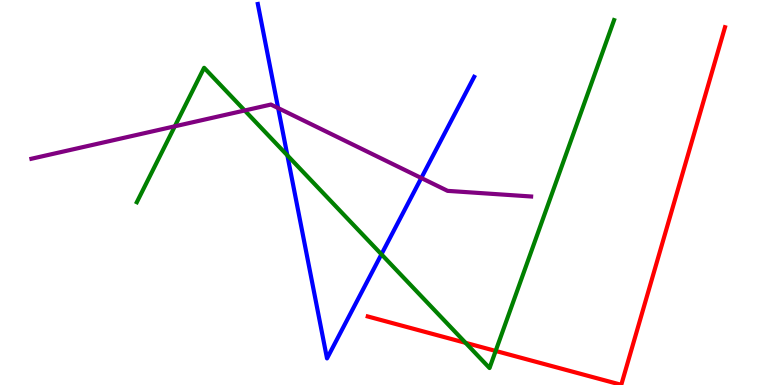[{'lines': ['blue', 'red'], 'intersections': []}, {'lines': ['green', 'red'], 'intersections': [{'x': 6.01, 'y': 1.1}, {'x': 6.4, 'y': 0.885}]}, {'lines': ['purple', 'red'], 'intersections': []}, {'lines': ['blue', 'green'], 'intersections': [{'x': 3.71, 'y': 5.96}, {'x': 4.92, 'y': 3.39}]}, {'lines': ['blue', 'purple'], 'intersections': [{'x': 3.59, 'y': 7.19}, {'x': 5.44, 'y': 5.38}]}, {'lines': ['green', 'purple'], 'intersections': [{'x': 2.26, 'y': 6.72}, {'x': 3.16, 'y': 7.13}]}]